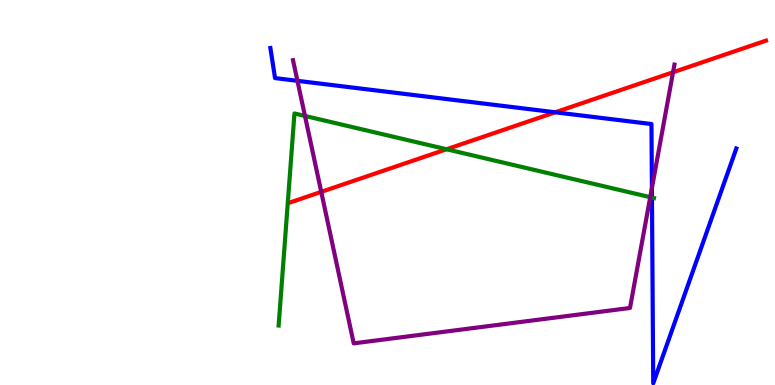[{'lines': ['blue', 'red'], 'intersections': [{'x': 7.16, 'y': 7.08}]}, {'lines': ['green', 'red'], 'intersections': [{'x': 5.76, 'y': 6.12}]}, {'lines': ['purple', 'red'], 'intersections': [{'x': 4.15, 'y': 5.02}, {'x': 8.68, 'y': 8.12}]}, {'lines': ['blue', 'green'], 'intersections': [{'x': 8.41, 'y': 4.87}]}, {'lines': ['blue', 'purple'], 'intersections': [{'x': 3.84, 'y': 7.9}, {'x': 8.41, 'y': 5.12}]}, {'lines': ['green', 'purple'], 'intersections': [{'x': 3.94, 'y': 6.99}, {'x': 8.39, 'y': 4.88}]}]